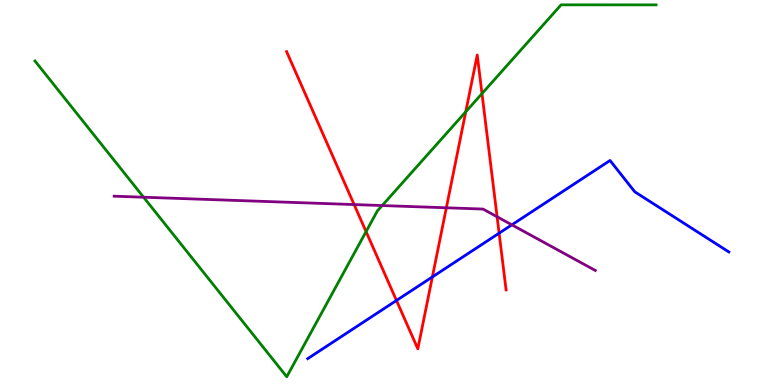[{'lines': ['blue', 'red'], 'intersections': [{'x': 5.12, 'y': 2.2}, {'x': 5.58, 'y': 2.81}, {'x': 6.44, 'y': 3.94}]}, {'lines': ['green', 'red'], 'intersections': [{'x': 4.72, 'y': 3.98}, {'x': 6.01, 'y': 7.1}, {'x': 6.22, 'y': 7.57}]}, {'lines': ['purple', 'red'], 'intersections': [{'x': 4.57, 'y': 4.69}, {'x': 5.76, 'y': 4.6}, {'x': 6.41, 'y': 4.37}]}, {'lines': ['blue', 'green'], 'intersections': []}, {'lines': ['blue', 'purple'], 'intersections': [{'x': 6.6, 'y': 4.16}]}, {'lines': ['green', 'purple'], 'intersections': [{'x': 1.85, 'y': 4.88}, {'x': 4.93, 'y': 4.66}]}]